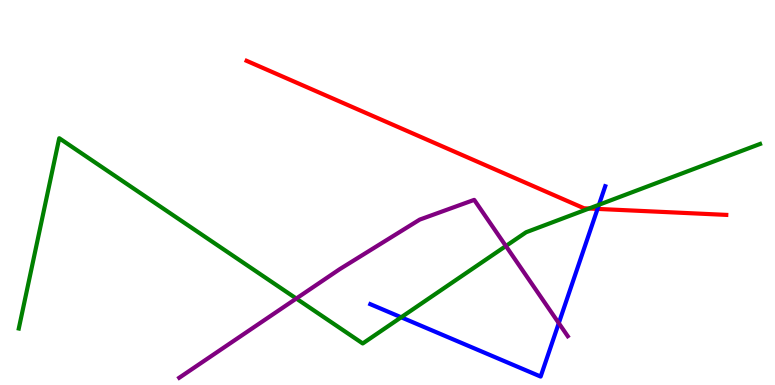[{'lines': ['blue', 'red'], 'intersections': [{'x': 7.71, 'y': 4.57}]}, {'lines': ['green', 'red'], 'intersections': [{'x': 7.6, 'y': 4.58}]}, {'lines': ['purple', 'red'], 'intersections': []}, {'lines': ['blue', 'green'], 'intersections': [{'x': 5.18, 'y': 1.76}, {'x': 7.73, 'y': 4.68}]}, {'lines': ['blue', 'purple'], 'intersections': [{'x': 7.21, 'y': 1.61}]}, {'lines': ['green', 'purple'], 'intersections': [{'x': 3.82, 'y': 2.25}, {'x': 6.53, 'y': 3.61}]}]